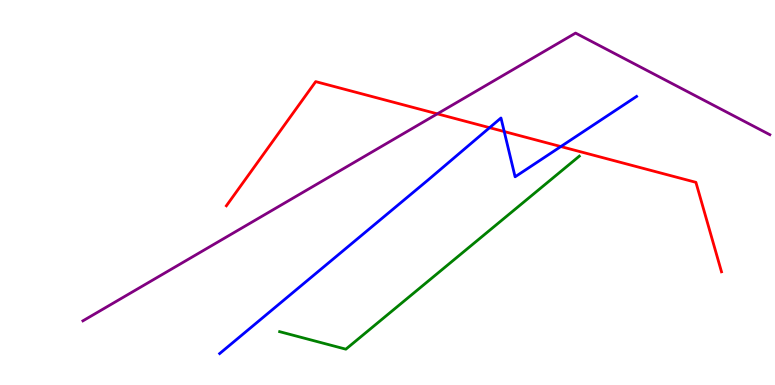[{'lines': ['blue', 'red'], 'intersections': [{'x': 6.32, 'y': 6.68}, {'x': 6.51, 'y': 6.58}, {'x': 7.24, 'y': 6.19}]}, {'lines': ['green', 'red'], 'intersections': []}, {'lines': ['purple', 'red'], 'intersections': [{'x': 5.64, 'y': 7.04}]}, {'lines': ['blue', 'green'], 'intersections': []}, {'lines': ['blue', 'purple'], 'intersections': []}, {'lines': ['green', 'purple'], 'intersections': []}]